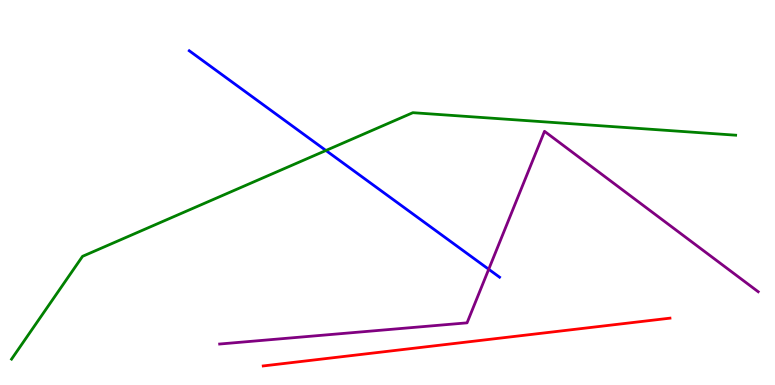[{'lines': ['blue', 'red'], 'intersections': []}, {'lines': ['green', 'red'], 'intersections': []}, {'lines': ['purple', 'red'], 'intersections': []}, {'lines': ['blue', 'green'], 'intersections': [{'x': 4.21, 'y': 6.09}]}, {'lines': ['blue', 'purple'], 'intersections': [{'x': 6.31, 'y': 3.01}]}, {'lines': ['green', 'purple'], 'intersections': []}]